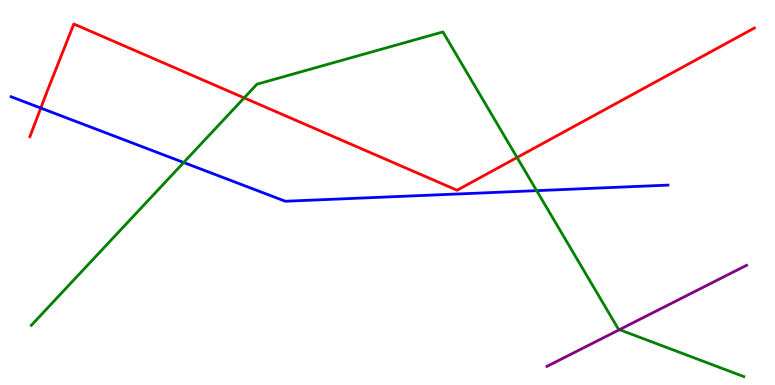[{'lines': ['blue', 'red'], 'intersections': [{'x': 0.526, 'y': 7.19}]}, {'lines': ['green', 'red'], 'intersections': [{'x': 3.15, 'y': 7.46}, {'x': 6.67, 'y': 5.91}]}, {'lines': ['purple', 'red'], 'intersections': []}, {'lines': ['blue', 'green'], 'intersections': [{'x': 2.37, 'y': 5.78}, {'x': 6.92, 'y': 5.05}]}, {'lines': ['blue', 'purple'], 'intersections': []}, {'lines': ['green', 'purple'], 'intersections': [{'x': 7.99, 'y': 1.44}]}]